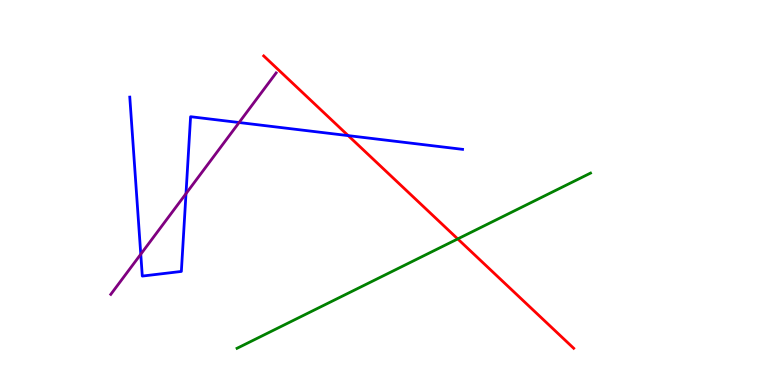[{'lines': ['blue', 'red'], 'intersections': [{'x': 4.49, 'y': 6.48}]}, {'lines': ['green', 'red'], 'intersections': [{'x': 5.91, 'y': 3.79}]}, {'lines': ['purple', 'red'], 'intersections': []}, {'lines': ['blue', 'green'], 'intersections': []}, {'lines': ['blue', 'purple'], 'intersections': [{'x': 1.82, 'y': 3.4}, {'x': 2.4, 'y': 4.97}, {'x': 3.09, 'y': 6.82}]}, {'lines': ['green', 'purple'], 'intersections': []}]